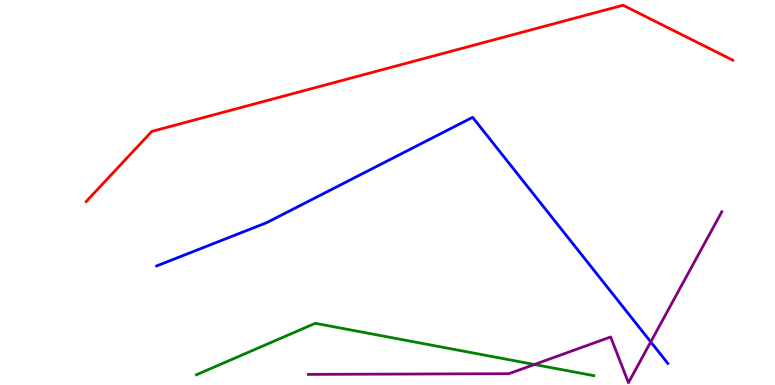[{'lines': ['blue', 'red'], 'intersections': []}, {'lines': ['green', 'red'], 'intersections': []}, {'lines': ['purple', 'red'], 'intersections': []}, {'lines': ['blue', 'green'], 'intersections': []}, {'lines': ['blue', 'purple'], 'intersections': [{'x': 8.4, 'y': 1.12}]}, {'lines': ['green', 'purple'], 'intersections': [{'x': 6.9, 'y': 0.533}]}]